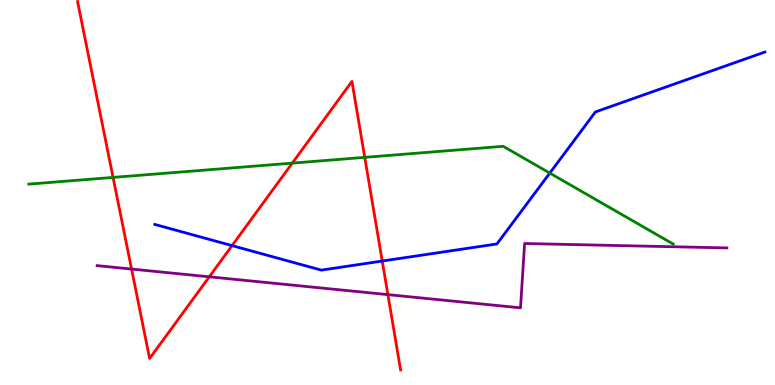[{'lines': ['blue', 'red'], 'intersections': [{'x': 2.99, 'y': 3.62}, {'x': 4.93, 'y': 3.22}]}, {'lines': ['green', 'red'], 'intersections': [{'x': 1.46, 'y': 5.39}, {'x': 3.77, 'y': 5.76}, {'x': 4.71, 'y': 5.91}]}, {'lines': ['purple', 'red'], 'intersections': [{'x': 1.7, 'y': 3.01}, {'x': 2.7, 'y': 2.81}, {'x': 5.01, 'y': 2.35}]}, {'lines': ['blue', 'green'], 'intersections': [{'x': 7.09, 'y': 5.5}]}, {'lines': ['blue', 'purple'], 'intersections': []}, {'lines': ['green', 'purple'], 'intersections': []}]